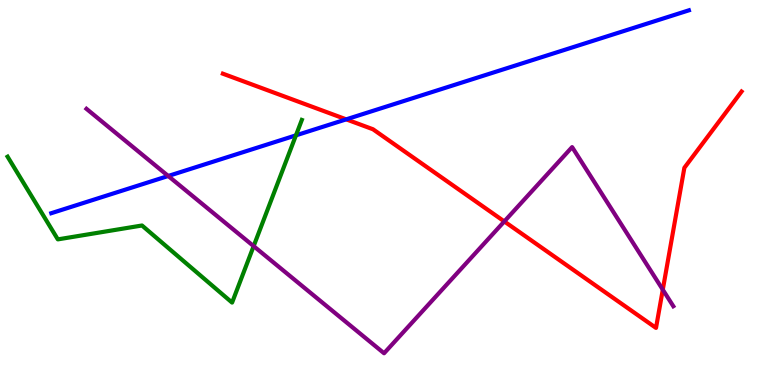[{'lines': ['blue', 'red'], 'intersections': [{'x': 4.47, 'y': 6.9}]}, {'lines': ['green', 'red'], 'intersections': []}, {'lines': ['purple', 'red'], 'intersections': [{'x': 6.51, 'y': 4.25}, {'x': 8.55, 'y': 2.48}]}, {'lines': ['blue', 'green'], 'intersections': [{'x': 3.82, 'y': 6.48}]}, {'lines': ['blue', 'purple'], 'intersections': [{'x': 2.17, 'y': 5.43}]}, {'lines': ['green', 'purple'], 'intersections': [{'x': 3.27, 'y': 3.61}]}]